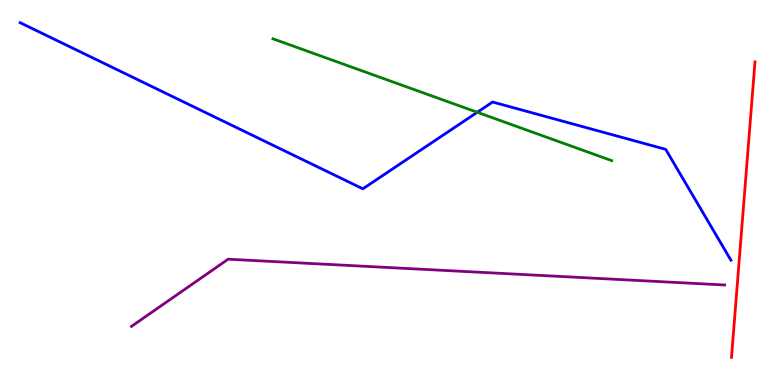[{'lines': ['blue', 'red'], 'intersections': []}, {'lines': ['green', 'red'], 'intersections': []}, {'lines': ['purple', 'red'], 'intersections': []}, {'lines': ['blue', 'green'], 'intersections': [{'x': 6.16, 'y': 7.08}]}, {'lines': ['blue', 'purple'], 'intersections': []}, {'lines': ['green', 'purple'], 'intersections': []}]